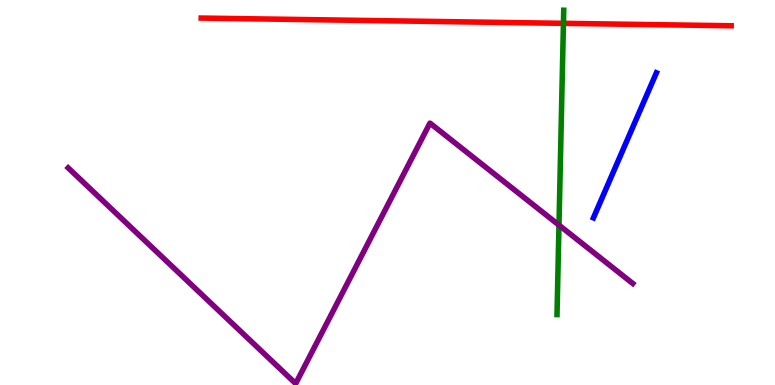[{'lines': ['blue', 'red'], 'intersections': []}, {'lines': ['green', 'red'], 'intersections': [{'x': 7.27, 'y': 9.39}]}, {'lines': ['purple', 'red'], 'intersections': []}, {'lines': ['blue', 'green'], 'intersections': []}, {'lines': ['blue', 'purple'], 'intersections': []}, {'lines': ['green', 'purple'], 'intersections': [{'x': 7.21, 'y': 4.15}]}]